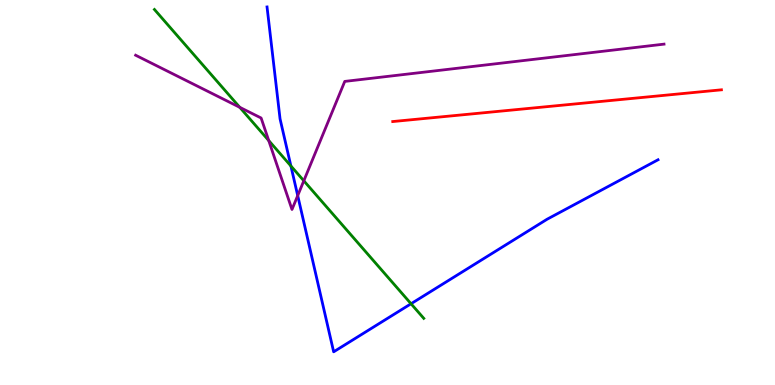[{'lines': ['blue', 'red'], 'intersections': []}, {'lines': ['green', 'red'], 'intersections': []}, {'lines': ['purple', 'red'], 'intersections': []}, {'lines': ['blue', 'green'], 'intersections': [{'x': 3.75, 'y': 5.69}, {'x': 5.3, 'y': 2.11}]}, {'lines': ['blue', 'purple'], 'intersections': [{'x': 3.84, 'y': 4.92}]}, {'lines': ['green', 'purple'], 'intersections': [{'x': 3.09, 'y': 7.21}, {'x': 3.47, 'y': 6.35}, {'x': 3.92, 'y': 5.3}]}]